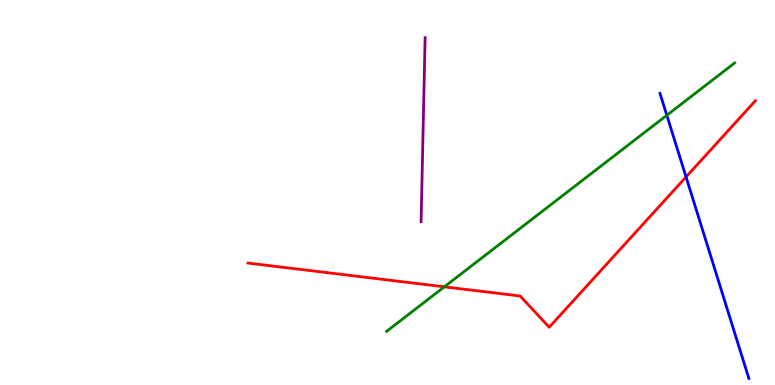[{'lines': ['blue', 'red'], 'intersections': [{'x': 8.85, 'y': 5.4}]}, {'lines': ['green', 'red'], 'intersections': [{'x': 5.73, 'y': 2.55}]}, {'lines': ['purple', 'red'], 'intersections': []}, {'lines': ['blue', 'green'], 'intersections': [{'x': 8.6, 'y': 7.01}]}, {'lines': ['blue', 'purple'], 'intersections': []}, {'lines': ['green', 'purple'], 'intersections': []}]